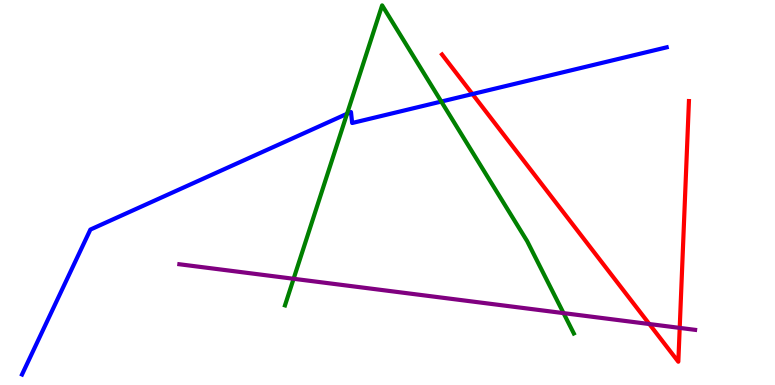[{'lines': ['blue', 'red'], 'intersections': [{'x': 6.1, 'y': 7.56}]}, {'lines': ['green', 'red'], 'intersections': []}, {'lines': ['purple', 'red'], 'intersections': [{'x': 8.38, 'y': 1.58}, {'x': 8.77, 'y': 1.48}]}, {'lines': ['blue', 'green'], 'intersections': [{'x': 4.48, 'y': 7.04}, {'x': 5.69, 'y': 7.36}]}, {'lines': ['blue', 'purple'], 'intersections': []}, {'lines': ['green', 'purple'], 'intersections': [{'x': 3.79, 'y': 2.76}, {'x': 7.27, 'y': 1.87}]}]